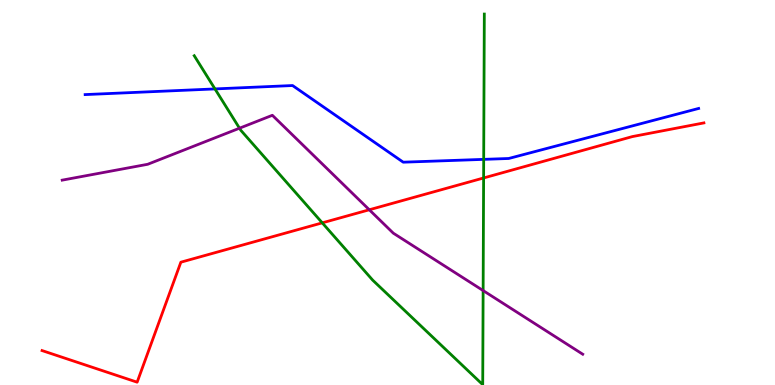[{'lines': ['blue', 'red'], 'intersections': []}, {'lines': ['green', 'red'], 'intersections': [{'x': 4.16, 'y': 4.21}, {'x': 6.24, 'y': 5.38}]}, {'lines': ['purple', 'red'], 'intersections': [{'x': 4.77, 'y': 4.55}]}, {'lines': ['blue', 'green'], 'intersections': [{'x': 2.77, 'y': 7.69}, {'x': 6.24, 'y': 5.86}]}, {'lines': ['blue', 'purple'], 'intersections': []}, {'lines': ['green', 'purple'], 'intersections': [{'x': 3.09, 'y': 6.67}, {'x': 6.23, 'y': 2.45}]}]